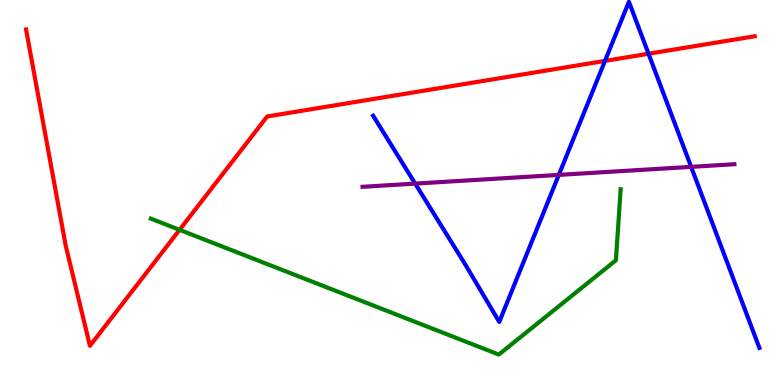[{'lines': ['blue', 'red'], 'intersections': [{'x': 7.81, 'y': 8.42}, {'x': 8.37, 'y': 8.6}]}, {'lines': ['green', 'red'], 'intersections': [{'x': 2.32, 'y': 4.03}]}, {'lines': ['purple', 'red'], 'intersections': []}, {'lines': ['blue', 'green'], 'intersections': []}, {'lines': ['blue', 'purple'], 'intersections': [{'x': 5.36, 'y': 5.23}, {'x': 7.21, 'y': 5.46}, {'x': 8.92, 'y': 5.67}]}, {'lines': ['green', 'purple'], 'intersections': []}]